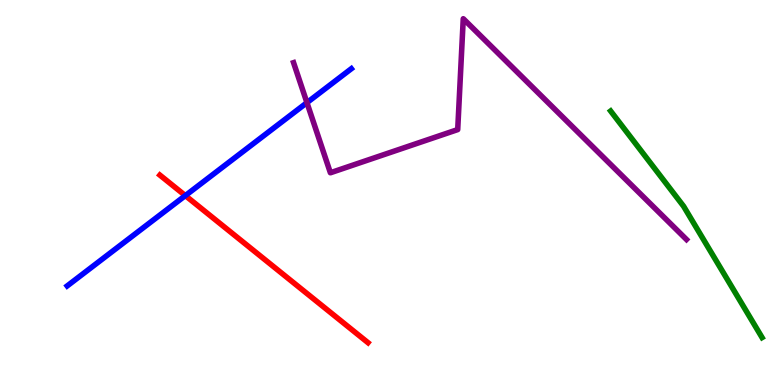[{'lines': ['blue', 'red'], 'intersections': [{'x': 2.39, 'y': 4.92}]}, {'lines': ['green', 'red'], 'intersections': []}, {'lines': ['purple', 'red'], 'intersections': []}, {'lines': ['blue', 'green'], 'intersections': []}, {'lines': ['blue', 'purple'], 'intersections': [{'x': 3.96, 'y': 7.33}]}, {'lines': ['green', 'purple'], 'intersections': []}]